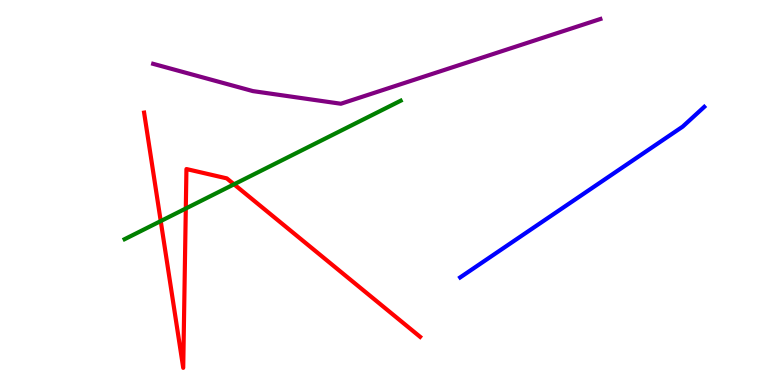[{'lines': ['blue', 'red'], 'intersections': []}, {'lines': ['green', 'red'], 'intersections': [{'x': 2.07, 'y': 4.26}, {'x': 2.4, 'y': 4.58}, {'x': 3.02, 'y': 5.21}]}, {'lines': ['purple', 'red'], 'intersections': []}, {'lines': ['blue', 'green'], 'intersections': []}, {'lines': ['blue', 'purple'], 'intersections': []}, {'lines': ['green', 'purple'], 'intersections': []}]